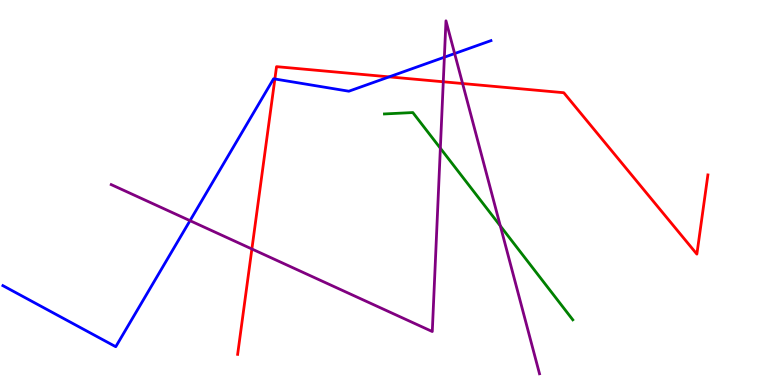[{'lines': ['blue', 'red'], 'intersections': [{'x': 3.55, 'y': 7.95}, {'x': 5.02, 'y': 8.0}]}, {'lines': ['green', 'red'], 'intersections': []}, {'lines': ['purple', 'red'], 'intersections': [{'x': 3.25, 'y': 3.53}, {'x': 5.72, 'y': 7.88}, {'x': 5.97, 'y': 7.83}]}, {'lines': ['blue', 'green'], 'intersections': []}, {'lines': ['blue', 'purple'], 'intersections': [{'x': 2.45, 'y': 4.27}, {'x': 5.73, 'y': 8.51}, {'x': 5.87, 'y': 8.61}]}, {'lines': ['green', 'purple'], 'intersections': [{'x': 5.68, 'y': 6.15}, {'x': 6.46, 'y': 4.13}]}]